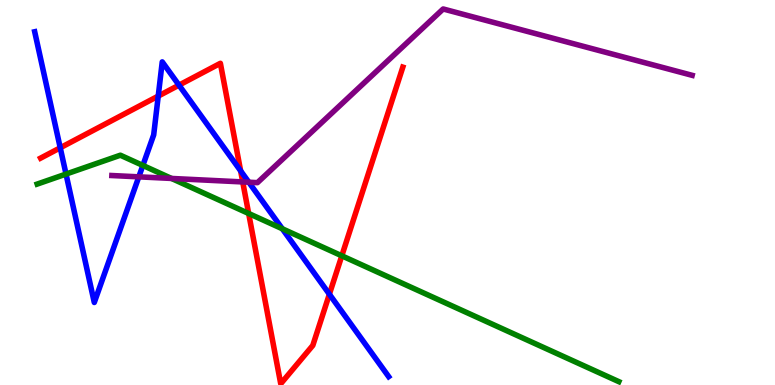[{'lines': ['blue', 'red'], 'intersections': [{'x': 0.777, 'y': 6.16}, {'x': 2.04, 'y': 7.5}, {'x': 2.31, 'y': 7.79}, {'x': 3.1, 'y': 5.56}, {'x': 4.25, 'y': 2.36}]}, {'lines': ['green', 'red'], 'intersections': [{'x': 3.21, 'y': 4.45}, {'x': 4.41, 'y': 3.36}]}, {'lines': ['purple', 'red'], 'intersections': [{'x': 3.13, 'y': 5.27}]}, {'lines': ['blue', 'green'], 'intersections': [{'x': 0.852, 'y': 5.48}, {'x': 1.84, 'y': 5.7}, {'x': 3.64, 'y': 4.06}]}, {'lines': ['blue', 'purple'], 'intersections': [{'x': 1.79, 'y': 5.41}, {'x': 3.21, 'y': 5.27}]}, {'lines': ['green', 'purple'], 'intersections': [{'x': 2.21, 'y': 5.36}]}]